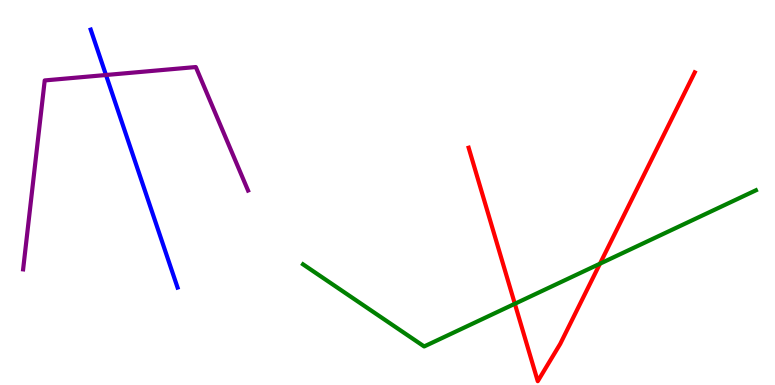[{'lines': ['blue', 'red'], 'intersections': []}, {'lines': ['green', 'red'], 'intersections': [{'x': 6.64, 'y': 2.11}, {'x': 7.74, 'y': 3.15}]}, {'lines': ['purple', 'red'], 'intersections': []}, {'lines': ['blue', 'green'], 'intersections': []}, {'lines': ['blue', 'purple'], 'intersections': [{'x': 1.37, 'y': 8.05}]}, {'lines': ['green', 'purple'], 'intersections': []}]